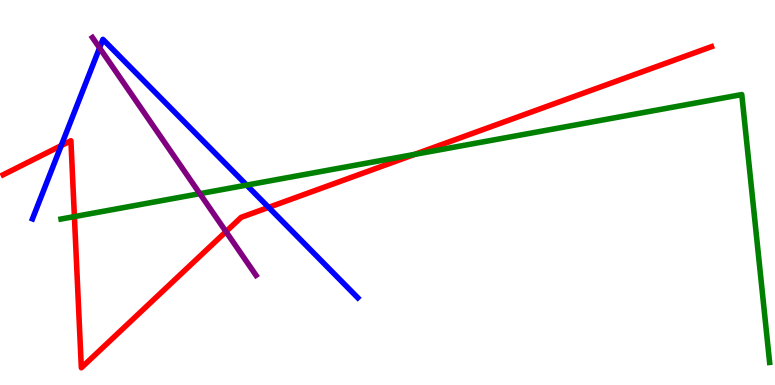[{'lines': ['blue', 'red'], 'intersections': [{'x': 0.79, 'y': 6.22}, {'x': 3.47, 'y': 4.61}]}, {'lines': ['green', 'red'], 'intersections': [{'x': 0.96, 'y': 4.37}, {'x': 5.35, 'y': 5.99}]}, {'lines': ['purple', 'red'], 'intersections': [{'x': 2.92, 'y': 3.98}]}, {'lines': ['blue', 'green'], 'intersections': [{'x': 3.18, 'y': 5.19}]}, {'lines': ['blue', 'purple'], 'intersections': [{'x': 1.28, 'y': 8.76}]}, {'lines': ['green', 'purple'], 'intersections': [{'x': 2.58, 'y': 4.97}]}]